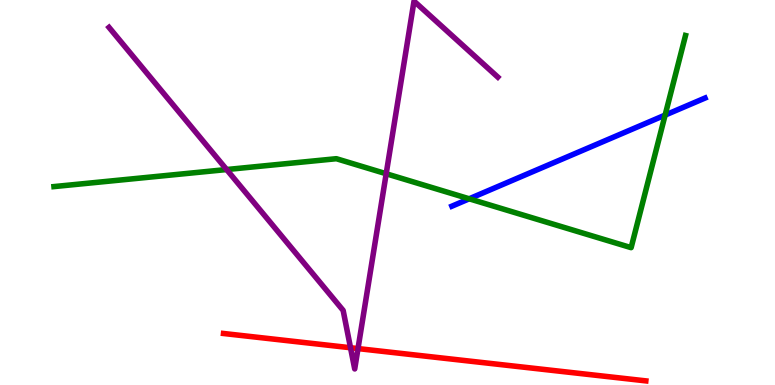[{'lines': ['blue', 'red'], 'intersections': []}, {'lines': ['green', 'red'], 'intersections': []}, {'lines': ['purple', 'red'], 'intersections': [{'x': 4.52, 'y': 0.968}, {'x': 4.62, 'y': 0.946}]}, {'lines': ['blue', 'green'], 'intersections': [{'x': 6.05, 'y': 4.84}, {'x': 8.58, 'y': 7.01}]}, {'lines': ['blue', 'purple'], 'intersections': []}, {'lines': ['green', 'purple'], 'intersections': [{'x': 2.92, 'y': 5.6}, {'x': 4.98, 'y': 5.49}]}]